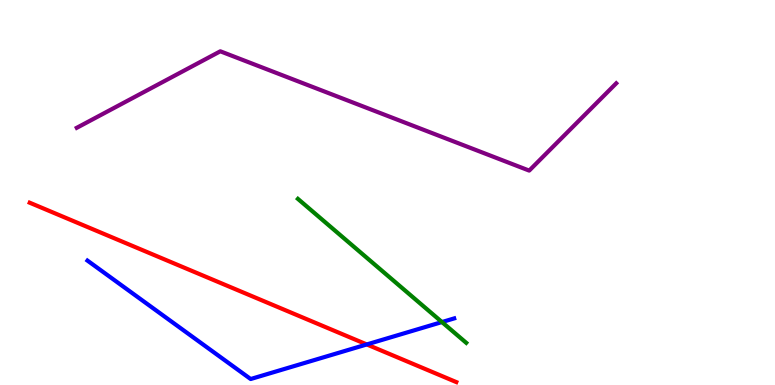[{'lines': ['blue', 'red'], 'intersections': [{'x': 4.73, 'y': 1.05}]}, {'lines': ['green', 'red'], 'intersections': []}, {'lines': ['purple', 'red'], 'intersections': []}, {'lines': ['blue', 'green'], 'intersections': [{'x': 5.7, 'y': 1.63}]}, {'lines': ['blue', 'purple'], 'intersections': []}, {'lines': ['green', 'purple'], 'intersections': []}]